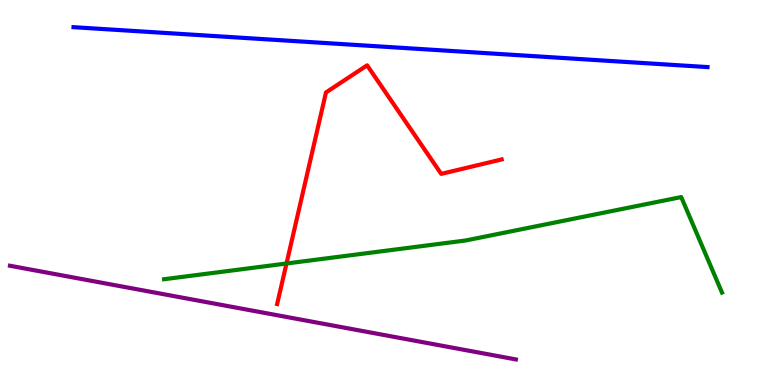[{'lines': ['blue', 'red'], 'intersections': []}, {'lines': ['green', 'red'], 'intersections': [{'x': 3.7, 'y': 3.16}]}, {'lines': ['purple', 'red'], 'intersections': []}, {'lines': ['blue', 'green'], 'intersections': []}, {'lines': ['blue', 'purple'], 'intersections': []}, {'lines': ['green', 'purple'], 'intersections': []}]